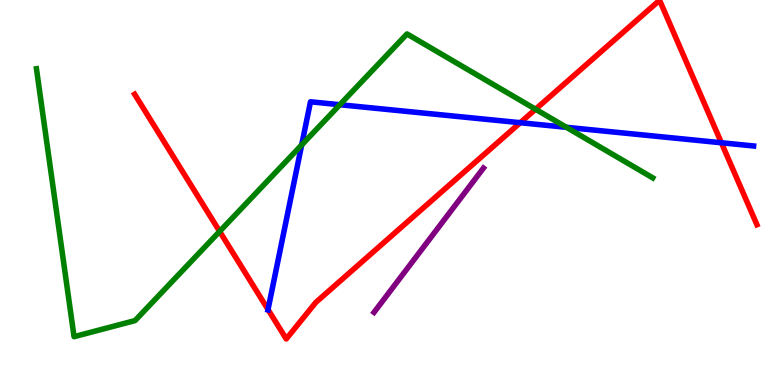[{'lines': ['blue', 'red'], 'intersections': [{'x': 3.46, 'y': 1.96}, {'x': 6.71, 'y': 6.81}, {'x': 9.31, 'y': 6.29}]}, {'lines': ['green', 'red'], 'intersections': [{'x': 2.83, 'y': 3.99}, {'x': 6.91, 'y': 7.16}]}, {'lines': ['purple', 'red'], 'intersections': []}, {'lines': ['blue', 'green'], 'intersections': [{'x': 3.89, 'y': 6.23}, {'x': 4.39, 'y': 7.28}, {'x': 7.31, 'y': 6.69}]}, {'lines': ['blue', 'purple'], 'intersections': []}, {'lines': ['green', 'purple'], 'intersections': []}]